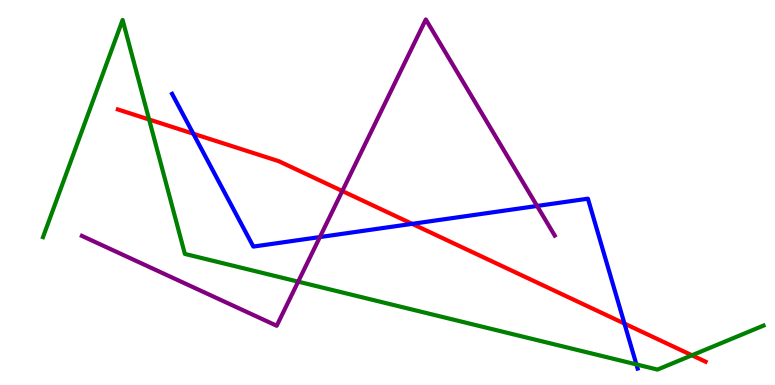[{'lines': ['blue', 'red'], 'intersections': [{'x': 2.49, 'y': 6.53}, {'x': 5.32, 'y': 4.19}, {'x': 8.06, 'y': 1.6}]}, {'lines': ['green', 'red'], 'intersections': [{'x': 1.92, 'y': 6.9}, {'x': 8.93, 'y': 0.772}]}, {'lines': ['purple', 'red'], 'intersections': [{'x': 4.42, 'y': 5.04}]}, {'lines': ['blue', 'green'], 'intersections': [{'x': 8.21, 'y': 0.535}]}, {'lines': ['blue', 'purple'], 'intersections': [{'x': 4.13, 'y': 3.84}, {'x': 6.93, 'y': 4.65}]}, {'lines': ['green', 'purple'], 'intersections': [{'x': 3.85, 'y': 2.68}]}]